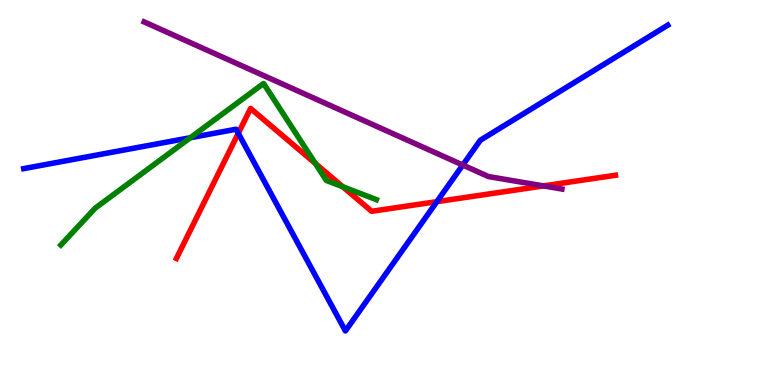[{'lines': ['blue', 'red'], 'intersections': [{'x': 3.07, 'y': 6.54}, {'x': 5.64, 'y': 4.76}]}, {'lines': ['green', 'red'], 'intersections': [{'x': 4.07, 'y': 5.75}, {'x': 4.42, 'y': 5.15}]}, {'lines': ['purple', 'red'], 'intersections': [{'x': 7.01, 'y': 5.17}]}, {'lines': ['blue', 'green'], 'intersections': [{'x': 2.46, 'y': 6.42}]}, {'lines': ['blue', 'purple'], 'intersections': [{'x': 5.97, 'y': 5.71}]}, {'lines': ['green', 'purple'], 'intersections': []}]